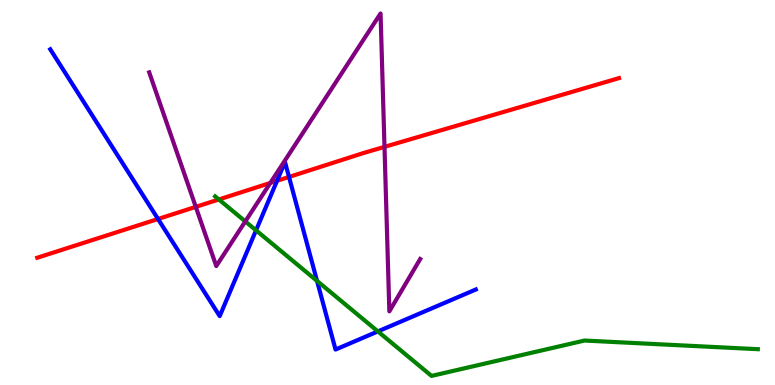[{'lines': ['blue', 'red'], 'intersections': [{'x': 2.04, 'y': 4.31}, {'x': 3.57, 'y': 5.3}, {'x': 3.73, 'y': 5.4}]}, {'lines': ['green', 'red'], 'intersections': [{'x': 2.82, 'y': 4.82}]}, {'lines': ['purple', 'red'], 'intersections': [{'x': 2.53, 'y': 4.63}, {'x': 3.49, 'y': 5.25}, {'x': 4.96, 'y': 6.19}]}, {'lines': ['blue', 'green'], 'intersections': [{'x': 3.3, 'y': 4.02}, {'x': 4.09, 'y': 2.7}, {'x': 4.88, 'y': 1.39}]}, {'lines': ['blue', 'purple'], 'intersections': []}, {'lines': ['green', 'purple'], 'intersections': [{'x': 3.17, 'y': 4.25}]}]